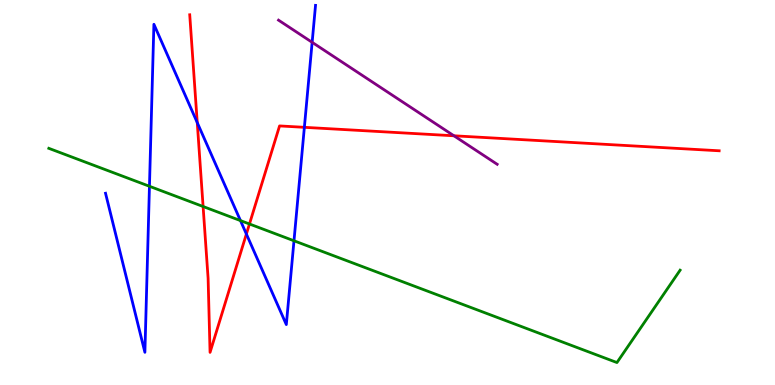[{'lines': ['blue', 'red'], 'intersections': [{'x': 2.55, 'y': 6.82}, {'x': 3.18, 'y': 3.92}, {'x': 3.93, 'y': 6.69}]}, {'lines': ['green', 'red'], 'intersections': [{'x': 2.62, 'y': 4.64}, {'x': 3.22, 'y': 4.18}]}, {'lines': ['purple', 'red'], 'intersections': [{'x': 5.86, 'y': 6.47}]}, {'lines': ['blue', 'green'], 'intersections': [{'x': 1.93, 'y': 5.16}, {'x': 3.1, 'y': 4.27}, {'x': 3.79, 'y': 3.75}]}, {'lines': ['blue', 'purple'], 'intersections': [{'x': 4.03, 'y': 8.9}]}, {'lines': ['green', 'purple'], 'intersections': []}]